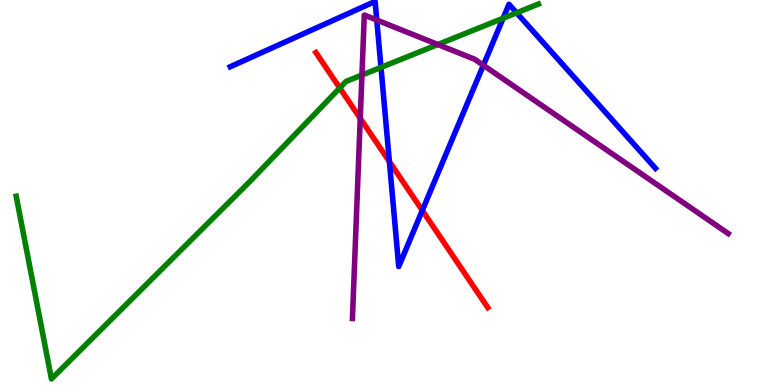[{'lines': ['blue', 'red'], 'intersections': [{'x': 5.02, 'y': 5.8}, {'x': 5.45, 'y': 4.53}]}, {'lines': ['green', 'red'], 'intersections': [{'x': 4.38, 'y': 7.71}]}, {'lines': ['purple', 'red'], 'intersections': [{'x': 4.65, 'y': 6.93}]}, {'lines': ['blue', 'green'], 'intersections': [{'x': 4.92, 'y': 8.25}, {'x': 6.49, 'y': 9.53}, {'x': 6.67, 'y': 9.67}]}, {'lines': ['blue', 'purple'], 'intersections': [{'x': 4.86, 'y': 9.48}, {'x': 6.24, 'y': 8.31}]}, {'lines': ['green', 'purple'], 'intersections': [{'x': 4.67, 'y': 8.05}, {'x': 5.65, 'y': 8.84}]}]